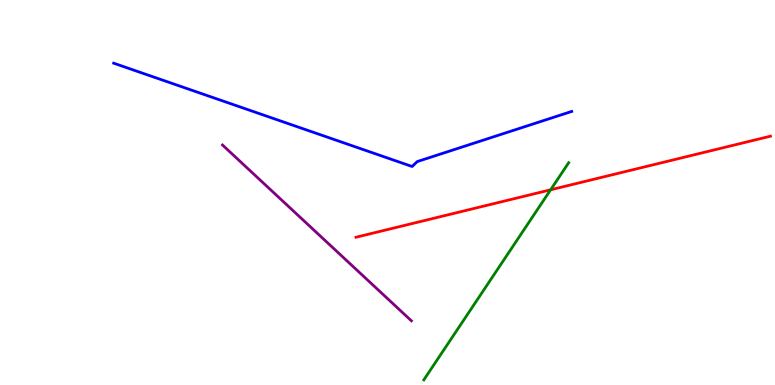[{'lines': ['blue', 'red'], 'intersections': []}, {'lines': ['green', 'red'], 'intersections': [{'x': 7.1, 'y': 5.07}]}, {'lines': ['purple', 'red'], 'intersections': []}, {'lines': ['blue', 'green'], 'intersections': []}, {'lines': ['blue', 'purple'], 'intersections': []}, {'lines': ['green', 'purple'], 'intersections': []}]